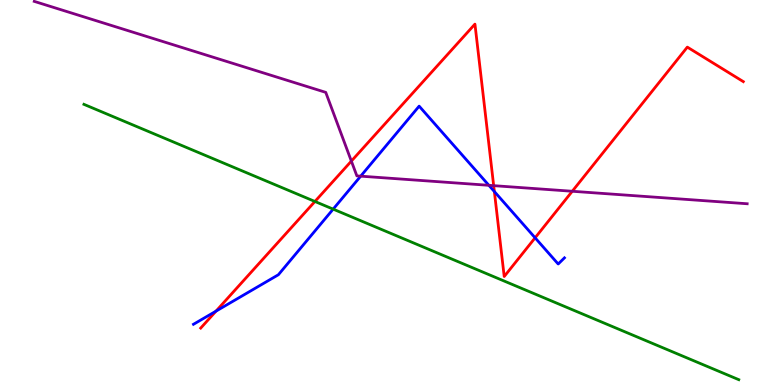[{'lines': ['blue', 'red'], 'intersections': [{'x': 2.79, 'y': 1.92}, {'x': 6.38, 'y': 5.02}, {'x': 6.9, 'y': 3.82}]}, {'lines': ['green', 'red'], 'intersections': [{'x': 4.06, 'y': 4.77}]}, {'lines': ['purple', 'red'], 'intersections': [{'x': 4.53, 'y': 5.82}, {'x': 6.37, 'y': 5.18}, {'x': 7.38, 'y': 5.03}]}, {'lines': ['blue', 'green'], 'intersections': [{'x': 4.3, 'y': 4.57}]}, {'lines': ['blue', 'purple'], 'intersections': [{'x': 4.65, 'y': 5.42}, {'x': 6.31, 'y': 5.19}]}, {'lines': ['green', 'purple'], 'intersections': []}]